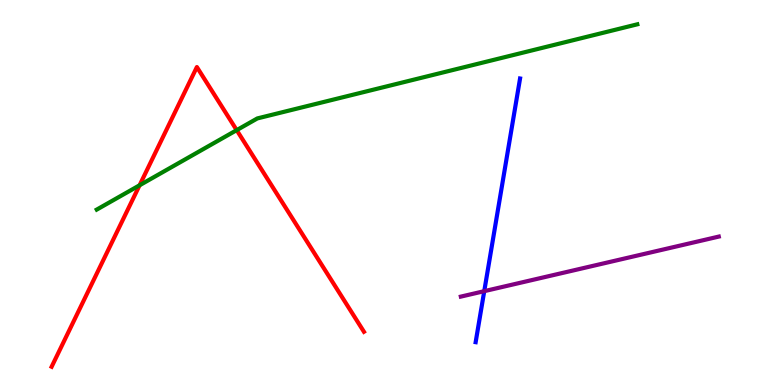[{'lines': ['blue', 'red'], 'intersections': []}, {'lines': ['green', 'red'], 'intersections': [{'x': 1.8, 'y': 5.19}, {'x': 3.05, 'y': 6.62}]}, {'lines': ['purple', 'red'], 'intersections': []}, {'lines': ['blue', 'green'], 'intersections': []}, {'lines': ['blue', 'purple'], 'intersections': [{'x': 6.25, 'y': 2.44}]}, {'lines': ['green', 'purple'], 'intersections': []}]